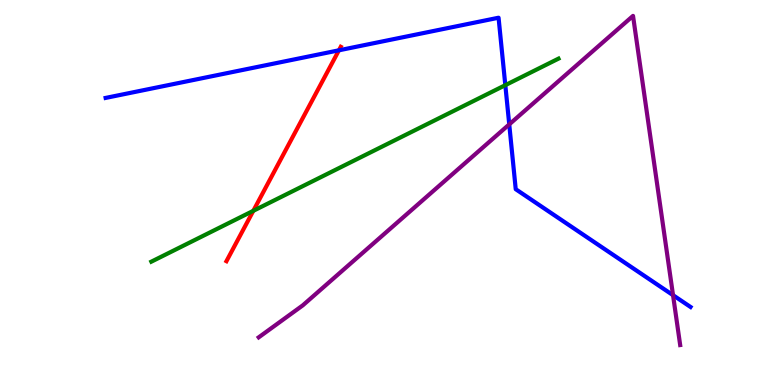[{'lines': ['blue', 'red'], 'intersections': [{'x': 4.37, 'y': 8.69}]}, {'lines': ['green', 'red'], 'intersections': [{'x': 3.27, 'y': 4.52}]}, {'lines': ['purple', 'red'], 'intersections': []}, {'lines': ['blue', 'green'], 'intersections': [{'x': 6.52, 'y': 7.79}]}, {'lines': ['blue', 'purple'], 'intersections': [{'x': 6.57, 'y': 6.77}, {'x': 8.68, 'y': 2.33}]}, {'lines': ['green', 'purple'], 'intersections': []}]